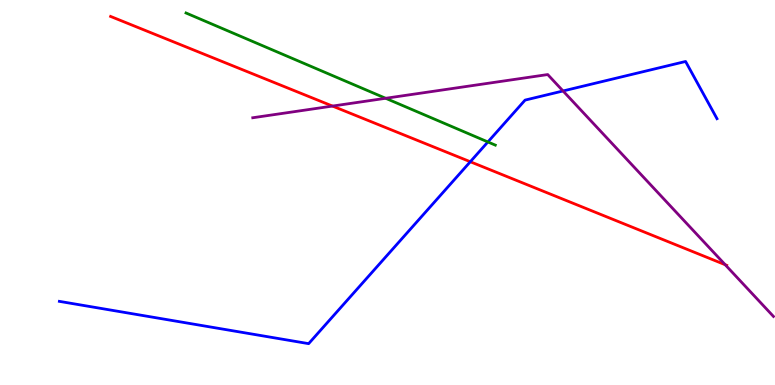[{'lines': ['blue', 'red'], 'intersections': [{'x': 6.07, 'y': 5.8}]}, {'lines': ['green', 'red'], 'intersections': []}, {'lines': ['purple', 'red'], 'intersections': [{'x': 4.29, 'y': 7.24}, {'x': 9.36, 'y': 3.12}]}, {'lines': ['blue', 'green'], 'intersections': [{'x': 6.3, 'y': 6.31}]}, {'lines': ['blue', 'purple'], 'intersections': [{'x': 7.26, 'y': 7.64}]}, {'lines': ['green', 'purple'], 'intersections': [{'x': 4.98, 'y': 7.45}]}]